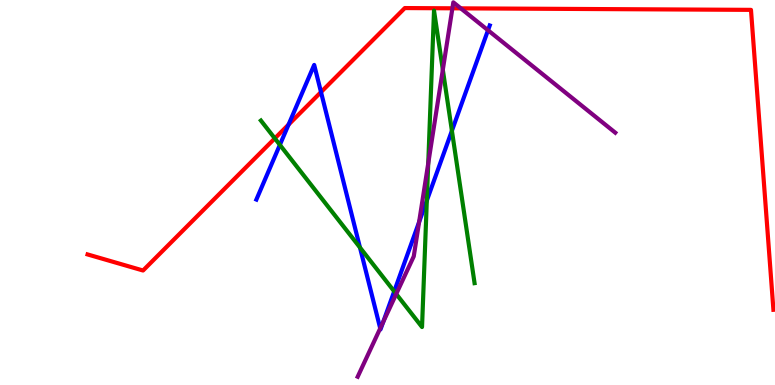[{'lines': ['blue', 'red'], 'intersections': [{'x': 3.72, 'y': 6.76}, {'x': 4.14, 'y': 7.61}]}, {'lines': ['green', 'red'], 'intersections': [{'x': 3.55, 'y': 6.41}]}, {'lines': ['purple', 'red'], 'intersections': [{'x': 5.84, 'y': 9.78}, {'x': 5.95, 'y': 9.78}]}, {'lines': ['blue', 'green'], 'intersections': [{'x': 3.61, 'y': 6.24}, {'x': 4.64, 'y': 3.57}, {'x': 5.09, 'y': 2.43}, {'x': 5.51, 'y': 4.79}, {'x': 5.83, 'y': 6.6}]}, {'lines': ['blue', 'purple'], 'intersections': [{'x': 4.91, 'y': 1.47}, {'x': 4.94, 'y': 1.64}, {'x': 5.41, 'y': 4.23}, {'x': 6.3, 'y': 9.21}]}, {'lines': ['green', 'purple'], 'intersections': [{'x': 5.11, 'y': 2.36}, {'x': 5.53, 'y': 5.75}, {'x': 5.71, 'y': 8.19}]}]